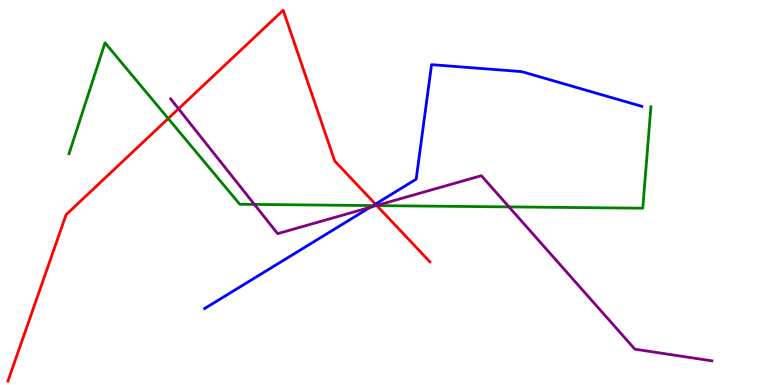[{'lines': ['blue', 'red'], 'intersections': [{'x': 4.84, 'y': 4.7}]}, {'lines': ['green', 'red'], 'intersections': [{'x': 2.17, 'y': 6.92}, {'x': 4.86, 'y': 4.66}]}, {'lines': ['purple', 'red'], 'intersections': [{'x': 2.3, 'y': 7.17}, {'x': 4.86, 'y': 4.66}]}, {'lines': ['blue', 'green'], 'intersections': [{'x': 4.81, 'y': 4.66}]}, {'lines': ['blue', 'purple'], 'intersections': [{'x': 4.78, 'y': 4.61}]}, {'lines': ['green', 'purple'], 'intersections': [{'x': 3.28, 'y': 4.69}, {'x': 4.85, 'y': 4.66}, {'x': 6.57, 'y': 4.63}]}]